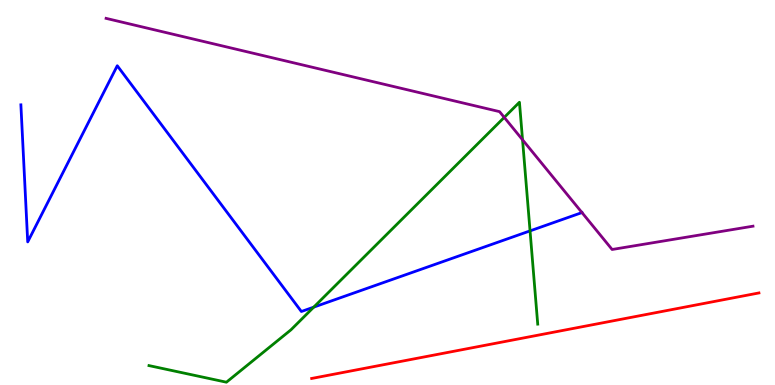[{'lines': ['blue', 'red'], 'intersections': []}, {'lines': ['green', 'red'], 'intersections': []}, {'lines': ['purple', 'red'], 'intersections': []}, {'lines': ['blue', 'green'], 'intersections': [{'x': 4.05, 'y': 2.02}, {'x': 6.84, 'y': 4.0}]}, {'lines': ['blue', 'purple'], 'intersections': [{'x': 7.51, 'y': 4.48}]}, {'lines': ['green', 'purple'], 'intersections': [{'x': 6.51, 'y': 6.95}, {'x': 6.74, 'y': 6.37}]}]